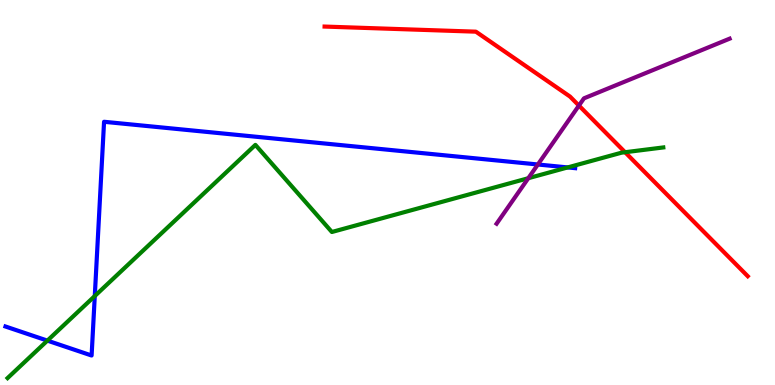[{'lines': ['blue', 'red'], 'intersections': []}, {'lines': ['green', 'red'], 'intersections': [{'x': 8.07, 'y': 6.05}]}, {'lines': ['purple', 'red'], 'intersections': [{'x': 7.47, 'y': 7.26}]}, {'lines': ['blue', 'green'], 'intersections': [{'x': 0.611, 'y': 1.15}, {'x': 1.22, 'y': 2.31}, {'x': 7.33, 'y': 5.65}]}, {'lines': ['blue', 'purple'], 'intersections': [{'x': 6.94, 'y': 5.73}]}, {'lines': ['green', 'purple'], 'intersections': [{'x': 6.82, 'y': 5.37}]}]